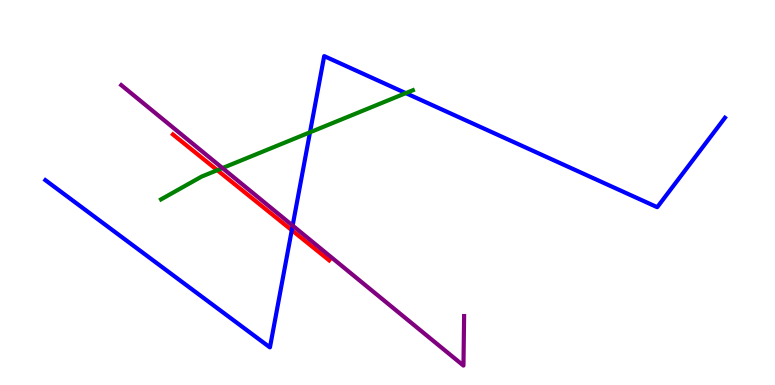[{'lines': ['blue', 'red'], 'intersections': [{'x': 3.76, 'y': 4.02}]}, {'lines': ['green', 'red'], 'intersections': [{'x': 2.8, 'y': 5.58}]}, {'lines': ['purple', 'red'], 'intersections': []}, {'lines': ['blue', 'green'], 'intersections': [{'x': 4.0, 'y': 6.56}, {'x': 5.24, 'y': 7.58}]}, {'lines': ['blue', 'purple'], 'intersections': [{'x': 3.78, 'y': 4.14}]}, {'lines': ['green', 'purple'], 'intersections': [{'x': 2.87, 'y': 5.63}]}]